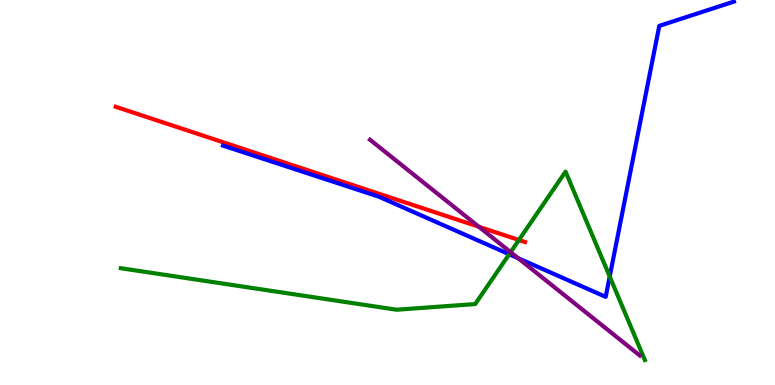[{'lines': ['blue', 'red'], 'intersections': []}, {'lines': ['green', 'red'], 'intersections': [{'x': 6.7, 'y': 3.77}]}, {'lines': ['purple', 'red'], 'intersections': [{'x': 6.18, 'y': 4.11}]}, {'lines': ['blue', 'green'], 'intersections': [{'x': 6.57, 'y': 3.4}, {'x': 7.87, 'y': 2.82}]}, {'lines': ['blue', 'purple'], 'intersections': [{'x': 6.69, 'y': 3.29}]}, {'lines': ['green', 'purple'], 'intersections': [{'x': 6.59, 'y': 3.45}]}]